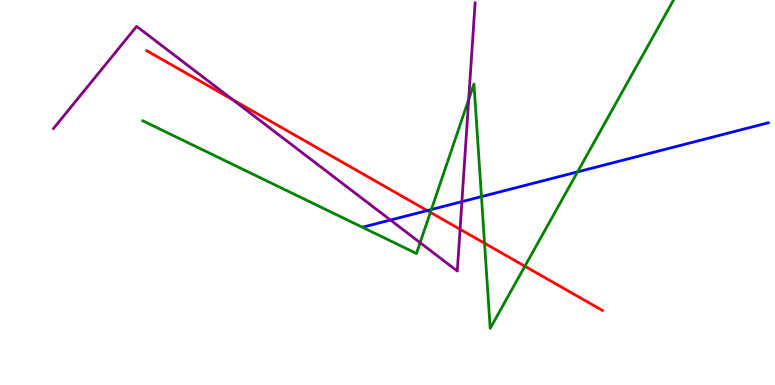[{'lines': ['blue', 'red'], 'intersections': [{'x': 5.51, 'y': 4.53}]}, {'lines': ['green', 'red'], 'intersections': [{'x': 5.55, 'y': 4.48}, {'x': 6.25, 'y': 3.68}, {'x': 6.77, 'y': 3.08}]}, {'lines': ['purple', 'red'], 'intersections': [{'x': 3.0, 'y': 7.41}, {'x': 5.94, 'y': 4.04}]}, {'lines': ['blue', 'green'], 'intersections': [{'x': 5.57, 'y': 4.56}, {'x': 6.21, 'y': 4.89}, {'x': 7.45, 'y': 5.54}]}, {'lines': ['blue', 'purple'], 'intersections': [{'x': 5.04, 'y': 4.28}, {'x': 5.96, 'y': 4.76}]}, {'lines': ['green', 'purple'], 'intersections': [{'x': 5.42, 'y': 3.7}, {'x': 6.05, 'y': 7.41}]}]